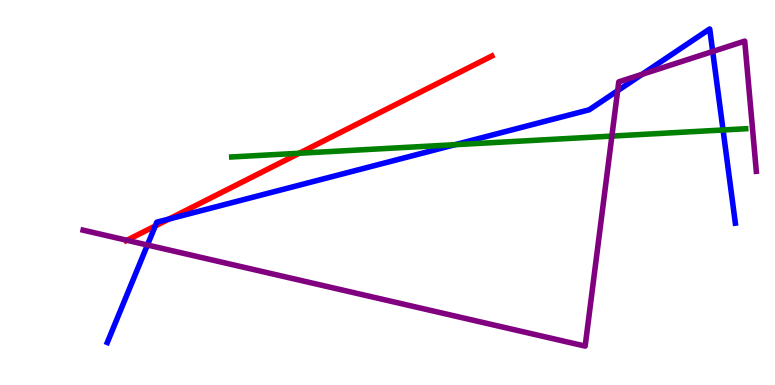[{'lines': ['blue', 'red'], 'intersections': [{'x': 2.0, 'y': 4.13}, {'x': 2.18, 'y': 4.31}]}, {'lines': ['green', 'red'], 'intersections': [{'x': 3.86, 'y': 6.02}]}, {'lines': ['purple', 'red'], 'intersections': [{'x': 1.64, 'y': 3.76}]}, {'lines': ['blue', 'green'], 'intersections': [{'x': 5.87, 'y': 6.24}, {'x': 9.33, 'y': 6.62}]}, {'lines': ['blue', 'purple'], 'intersections': [{'x': 1.9, 'y': 3.64}, {'x': 7.97, 'y': 7.64}, {'x': 8.29, 'y': 8.07}, {'x': 9.2, 'y': 8.66}]}, {'lines': ['green', 'purple'], 'intersections': [{'x': 7.9, 'y': 6.47}]}]